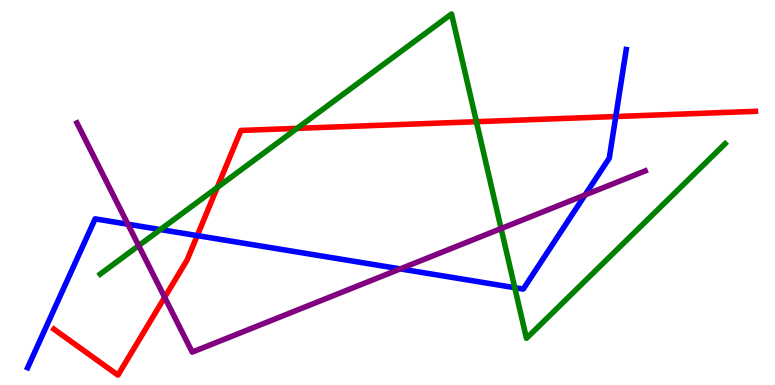[{'lines': ['blue', 'red'], 'intersections': [{'x': 2.55, 'y': 3.88}, {'x': 7.95, 'y': 6.97}]}, {'lines': ['green', 'red'], 'intersections': [{'x': 2.8, 'y': 5.13}, {'x': 3.83, 'y': 6.67}, {'x': 6.15, 'y': 6.84}]}, {'lines': ['purple', 'red'], 'intersections': [{'x': 2.12, 'y': 2.28}]}, {'lines': ['blue', 'green'], 'intersections': [{'x': 2.07, 'y': 4.04}, {'x': 6.64, 'y': 2.53}]}, {'lines': ['blue', 'purple'], 'intersections': [{'x': 1.65, 'y': 4.18}, {'x': 5.16, 'y': 3.02}, {'x': 7.55, 'y': 4.94}]}, {'lines': ['green', 'purple'], 'intersections': [{'x': 1.79, 'y': 3.62}, {'x': 6.47, 'y': 4.06}]}]